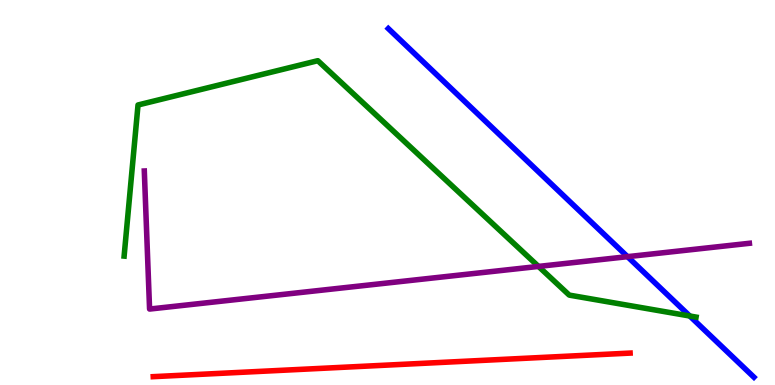[{'lines': ['blue', 'red'], 'intersections': []}, {'lines': ['green', 'red'], 'intersections': []}, {'lines': ['purple', 'red'], 'intersections': []}, {'lines': ['blue', 'green'], 'intersections': [{'x': 8.9, 'y': 1.79}]}, {'lines': ['blue', 'purple'], 'intersections': [{'x': 8.1, 'y': 3.33}]}, {'lines': ['green', 'purple'], 'intersections': [{'x': 6.95, 'y': 3.08}]}]